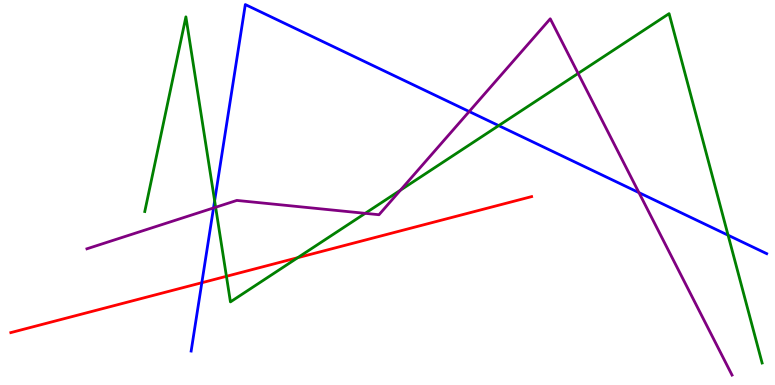[{'lines': ['blue', 'red'], 'intersections': [{'x': 2.6, 'y': 2.66}]}, {'lines': ['green', 'red'], 'intersections': [{'x': 2.92, 'y': 2.82}, {'x': 3.84, 'y': 3.31}]}, {'lines': ['purple', 'red'], 'intersections': []}, {'lines': ['blue', 'green'], 'intersections': [{'x': 2.77, 'y': 4.78}, {'x': 6.43, 'y': 6.74}, {'x': 9.39, 'y': 3.89}]}, {'lines': ['blue', 'purple'], 'intersections': [{'x': 2.76, 'y': 4.6}, {'x': 6.05, 'y': 7.1}, {'x': 8.24, 'y': 5.0}]}, {'lines': ['green', 'purple'], 'intersections': [{'x': 2.78, 'y': 4.62}, {'x': 4.71, 'y': 4.46}, {'x': 5.17, 'y': 5.06}, {'x': 7.46, 'y': 8.09}]}]